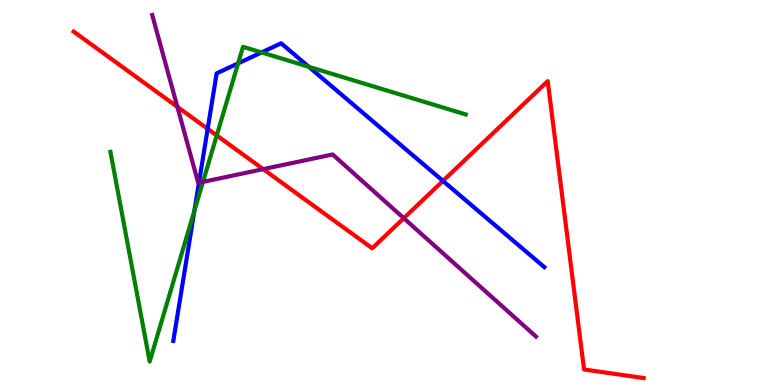[{'lines': ['blue', 'red'], 'intersections': [{'x': 2.68, 'y': 6.65}, {'x': 5.72, 'y': 5.3}]}, {'lines': ['green', 'red'], 'intersections': [{'x': 2.8, 'y': 6.48}]}, {'lines': ['purple', 'red'], 'intersections': [{'x': 2.29, 'y': 7.22}, {'x': 3.4, 'y': 5.61}, {'x': 5.21, 'y': 4.33}]}, {'lines': ['blue', 'green'], 'intersections': [{'x': 2.51, 'y': 4.52}, {'x': 3.07, 'y': 8.35}, {'x': 3.37, 'y': 8.64}, {'x': 3.98, 'y': 8.27}]}, {'lines': ['blue', 'purple'], 'intersections': [{'x': 2.57, 'y': 5.25}]}, {'lines': ['green', 'purple'], 'intersections': [{'x': 2.62, 'y': 5.28}]}]